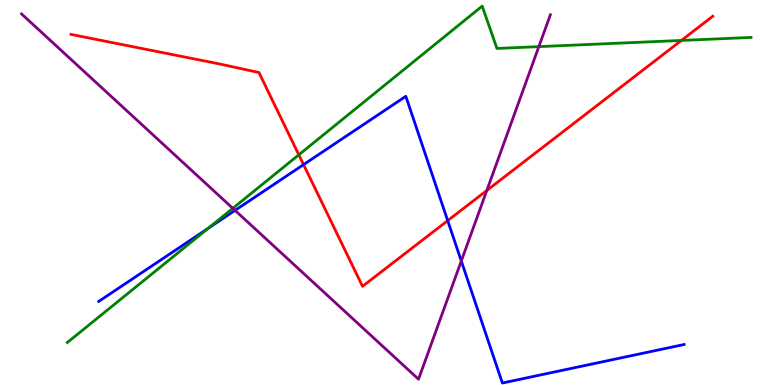[{'lines': ['blue', 'red'], 'intersections': [{'x': 3.92, 'y': 5.72}, {'x': 5.78, 'y': 4.27}]}, {'lines': ['green', 'red'], 'intersections': [{'x': 3.86, 'y': 5.98}, {'x': 8.79, 'y': 8.95}]}, {'lines': ['purple', 'red'], 'intersections': [{'x': 6.28, 'y': 5.05}]}, {'lines': ['blue', 'green'], 'intersections': [{'x': 2.69, 'y': 4.07}]}, {'lines': ['blue', 'purple'], 'intersections': [{'x': 3.03, 'y': 4.54}, {'x': 5.95, 'y': 3.22}]}, {'lines': ['green', 'purple'], 'intersections': [{'x': 3.0, 'y': 4.59}, {'x': 6.95, 'y': 8.79}]}]